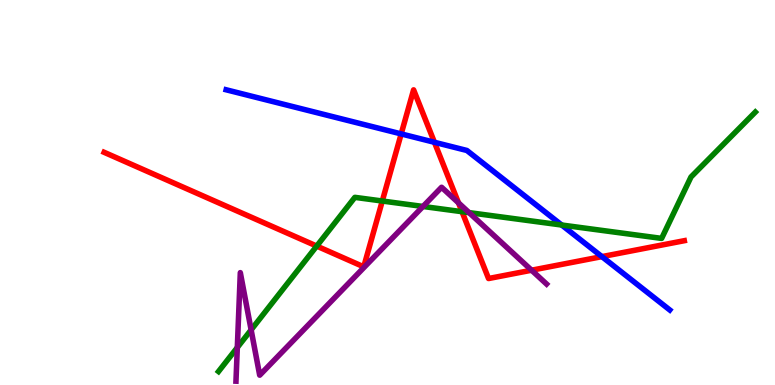[{'lines': ['blue', 'red'], 'intersections': [{'x': 5.18, 'y': 6.52}, {'x': 5.61, 'y': 6.3}, {'x': 7.77, 'y': 3.33}]}, {'lines': ['green', 'red'], 'intersections': [{'x': 4.09, 'y': 3.61}, {'x': 4.93, 'y': 4.78}, {'x': 5.96, 'y': 4.5}]}, {'lines': ['purple', 'red'], 'intersections': [{'x': 5.92, 'y': 4.73}, {'x': 6.86, 'y': 2.98}]}, {'lines': ['blue', 'green'], 'intersections': [{'x': 7.25, 'y': 4.16}]}, {'lines': ['blue', 'purple'], 'intersections': []}, {'lines': ['green', 'purple'], 'intersections': [{'x': 3.06, 'y': 0.974}, {'x': 3.24, 'y': 1.43}, {'x': 5.46, 'y': 4.64}, {'x': 6.05, 'y': 4.48}]}]